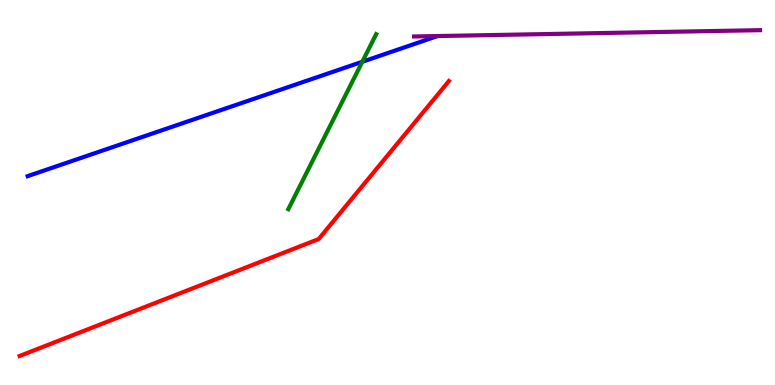[{'lines': ['blue', 'red'], 'intersections': []}, {'lines': ['green', 'red'], 'intersections': []}, {'lines': ['purple', 'red'], 'intersections': []}, {'lines': ['blue', 'green'], 'intersections': [{'x': 4.67, 'y': 8.4}]}, {'lines': ['blue', 'purple'], 'intersections': []}, {'lines': ['green', 'purple'], 'intersections': []}]